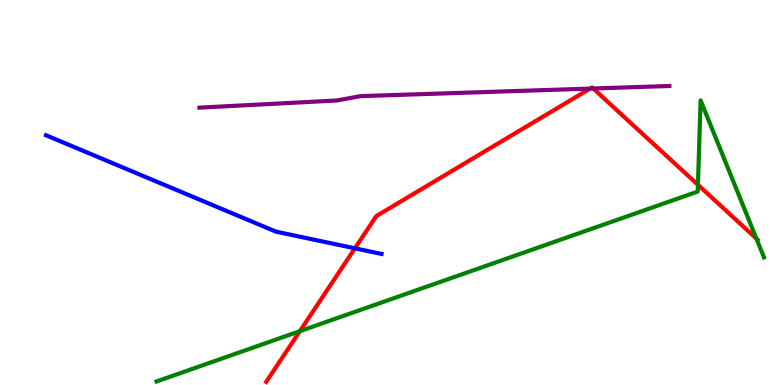[{'lines': ['blue', 'red'], 'intersections': [{'x': 4.58, 'y': 3.55}]}, {'lines': ['green', 'red'], 'intersections': [{'x': 3.87, 'y': 1.4}, {'x': 9.01, 'y': 5.2}, {'x': 9.76, 'y': 3.8}]}, {'lines': ['purple', 'red'], 'intersections': [{'x': 7.61, 'y': 7.7}, {'x': 7.65, 'y': 7.7}]}, {'lines': ['blue', 'green'], 'intersections': []}, {'lines': ['blue', 'purple'], 'intersections': []}, {'lines': ['green', 'purple'], 'intersections': []}]